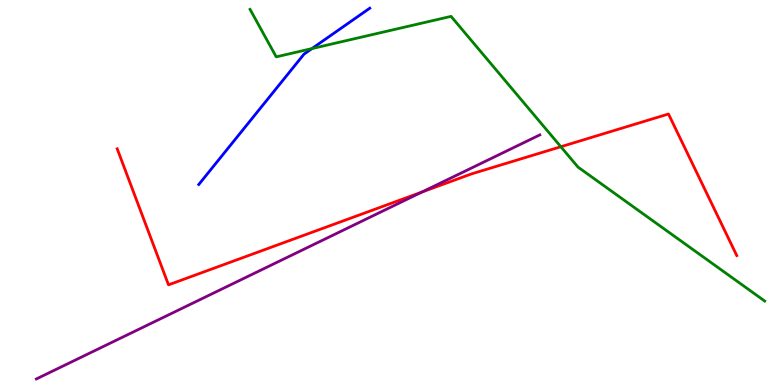[{'lines': ['blue', 'red'], 'intersections': []}, {'lines': ['green', 'red'], 'intersections': [{'x': 7.24, 'y': 6.19}]}, {'lines': ['purple', 'red'], 'intersections': [{'x': 5.44, 'y': 5.01}]}, {'lines': ['blue', 'green'], 'intersections': [{'x': 4.03, 'y': 8.74}]}, {'lines': ['blue', 'purple'], 'intersections': []}, {'lines': ['green', 'purple'], 'intersections': []}]